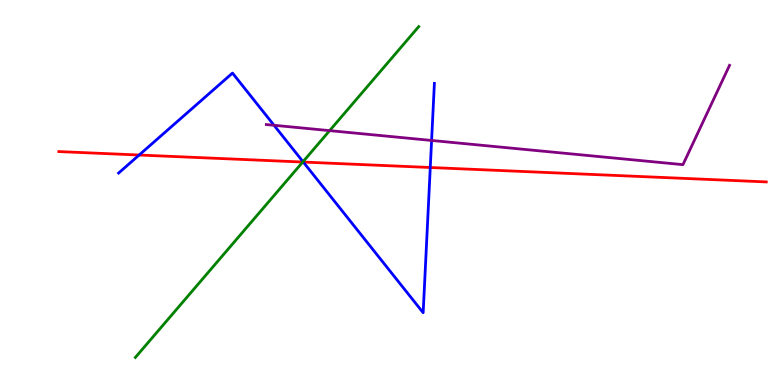[{'lines': ['blue', 'red'], 'intersections': [{'x': 1.8, 'y': 5.97}, {'x': 3.91, 'y': 5.79}, {'x': 5.55, 'y': 5.65}]}, {'lines': ['green', 'red'], 'intersections': [{'x': 3.91, 'y': 5.79}]}, {'lines': ['purple', 'red'], 'intersections': []}, {'lines': ['blue', 'green'], 'intersections': [{'x': 3.91, 'y': 5.8}]}, {'lines': ['blue', 'purple'], 'intersections': [{'x': 3.54, 'y': 6.75}, {'x': 5.57, 'y': 6.35}]}, {'lines': ['green', 'purple'], 'intersections': [{'x': 4.25, 'y': 6.61}]}]